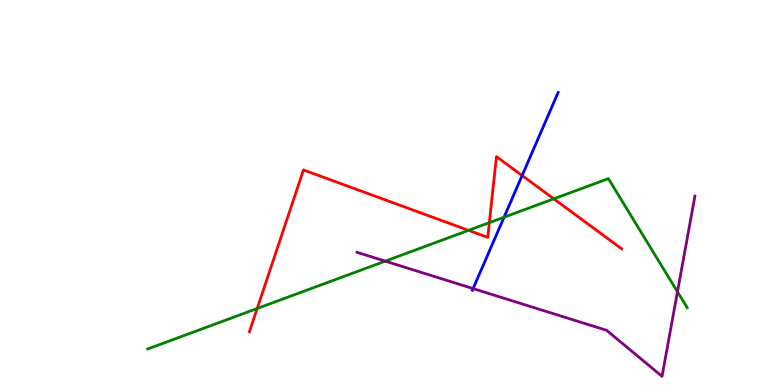[{'lines': ['blue', 'red'], 'intersections': [{'x': 6.74, 'y': 5.44}]}, {'lines': ['green', 'red'], 'intersections': [{'x': 3.32, 'y': 1.99}, {'x': 6.05, 'y': 4.02}, {'x': 6.31, 'y': 4.22}, {'x': 7.15, 'y': 4.84}]}, {'lines': ['purple', 'red'], 'intersections': []}, {'lines': ['blue', 'green'], 'intersections': [{'x': 6.5, 'y': 4.36}]}, {'lines': ['blue', 'purple'], 'intersections': [{'x': 6.1, 'y': 2.5}]}, {'lines': ['green', 'purple'], 'intersections': [{'x': 4.97, 'y': 3.22}, {'x': 8.74, 'y': 2.42}]}]